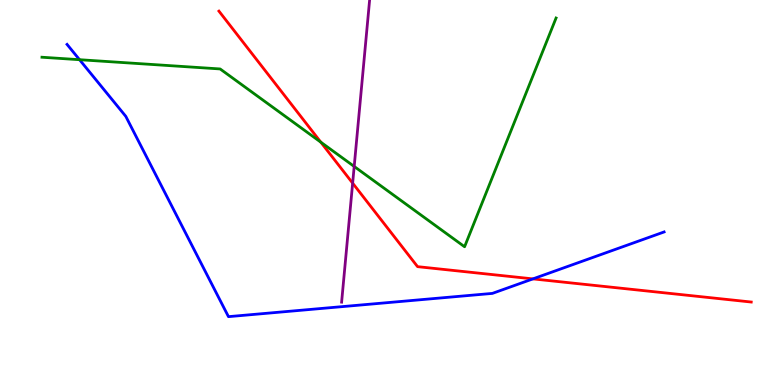[{'lines': ['blue', 'red'], 'intersections': [{'x': 6.88, 'y': 2.76}]}, {'lines': ['green', 'red'], 'intersections': [{'x': 4.14, 'y': 6.31}]}, {'lines': ['purple', 'red'], 'intersections': [{'x': 4.55, 'y': 5.24}]}, {'lines': ['blue', 'green'], 'intersections': [{'x': 1.03, 'y': 8.45}]}, {'lines': ['blue', 'purple'], 'intersections': []}, {'lines': ['green', 'purple'], 'intersections': [{'x': 4.57, 'y': 5.68}]}]